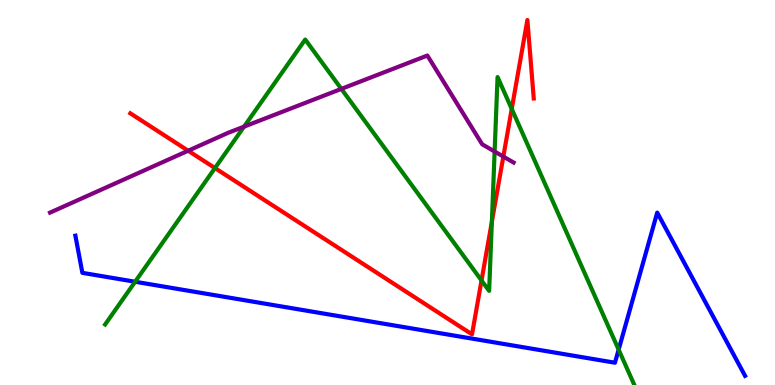[{'lines': ['blue', 'red'], 'intersections': []}, {'lines': ['green', 'red'], 'intersections': [{'x': 2.77, 'y': 5.63}, {'x': 6.21, 'y': 2.72}, {'x': 6.35, 'y': 4.24}, {'x': 6.6, 'y': 7.17}]}, {'lines': ['purple', 'red'], 'intersections': [{'x': 2.43, 'y': 6.09}, {'x': 6.49, 'y': 5.93}]}, {'lines': ['blue', 'green'], 'intersections': [{'x': 1.74, 'y': 2.68}, {'x': 7.98, 'y': 0.918}]}, {'lines': ['blue', 'purple'], 'intersections': []}, {'lines': ['green', 'purple'], 'intersections': [{'x': 3.15, 'y': 6.71}, {'x': 4.4, 'y': 7.69}, {'x': 6.38, 'y': 6.06}]}]